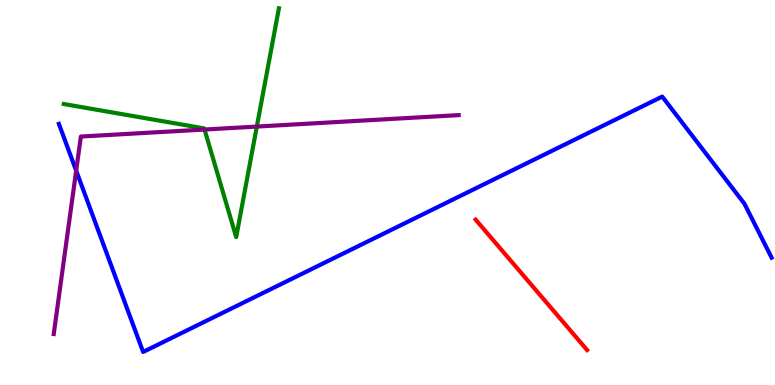[{'lines': ['blue', 'red'], 'intersections': []}, {'lines': ['green', 'red'], 'intersections': []}, {'lines': ['purple', 'red'], 'intersections': []}, {'lines': ['blue', 'green'], 'intersections': []}, {'lines': ['blue', 'purple'], 'intersections': [{'x': 0.983, 'y': 5.57}]}, {'lines': ['green', 'purple'], 'intersections': [{'x': 2.64, 'y': 6.64}, {'x': 3.31, 'y': 6.71}]}]